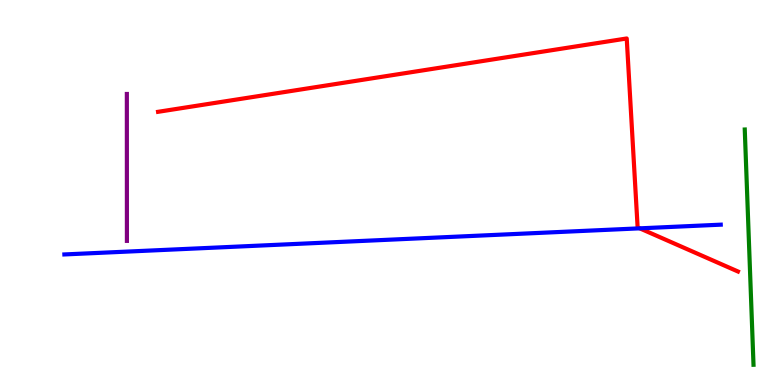[{'lines': ['blue', 'red'], 'intersections': [{'x': 8.25, 'y': 4.07}]}, {'lines': ['green', 'red'], 'intersections': []}, {'lines': ['purple', 'red'], 'intersections': []}, {'lines': ['blue', 'green'], 'intersections': []}, {'lines': ['blue', 'purple'], 'intersections': []}, {'lines': ['green', 'purple'], 'intersections': []}]